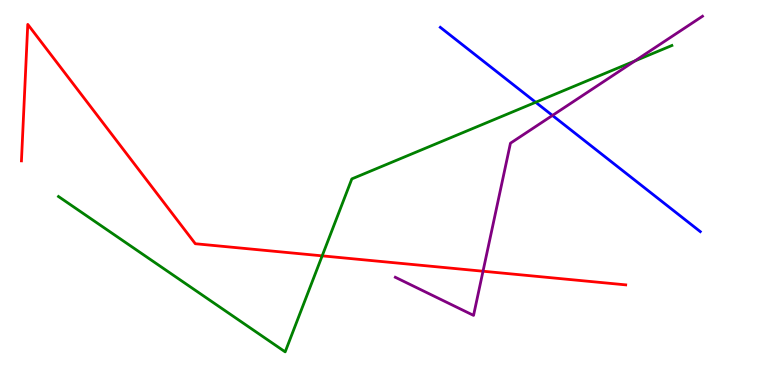[{'lines': ['blue', 'red'], 'intersections': []}, {'lines': ['green', 'red'], 'intersections': [{'x': 4.16, 'y': 3.35}]}, {'lines': ['purple', 'red'], 'intersections': [{'x': 6.23, 'y': 2.96}]}, {'lines': ['blue', 'green'], 'intersections': [{'x': 6.91, 'y': 7.34}]}, {'lines': ['blue', 'purple'], 'intersections': [{'x': 7.13, 'y': 7.0}]}, {'lines': ['green', 'purple'], 'intersections': [{'x': 8.19, 'y': 8.42}]}]